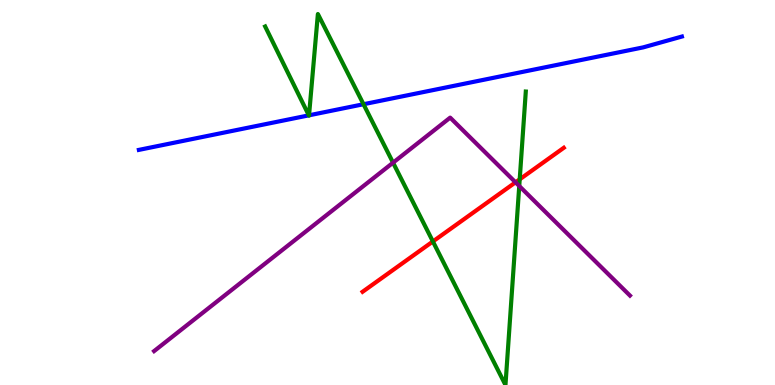[{'lines': ['blue', 'red'], 'intersections': []}, {'lines': ['green', 'red'], 'intersections': [{'x': 5.59, 'y': 3.73}, {'x': 6.71, 'y': 5.34}]}, {'lines': ['purple', 'red'], 'intersections': [{'x': 6.65, 'y': 5.26}]}, {'lines': ['blue', 'green'], 'intersections': [{'x': 3.98, 'y': 7.0}, {'x': 3.99, 'y': 7.01}, {'x': 4.69, 'y': 7.29}]}, {'lines': ['blue', 'purple'], 'intersections': []}, {'lines': ['green', 'purple'], 'intersections': [{'x': 5.07, 'y': 5.77}, {'x': 6.7, 'y': 5.17}]}]